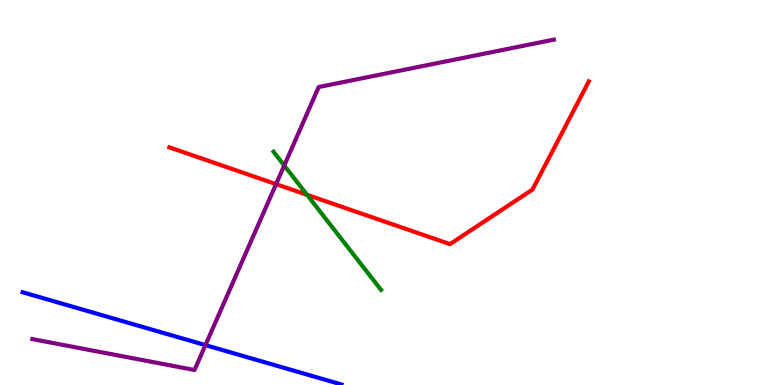[{'lines': ['blue', 'red'], 'intersections': []}, {'lines': ['green', 'red'], 'intersections': [{'x': 3.96, 'y': 4.94}]}, {'lines': ['purple', 'red'], 'intersections': [{'x': 3.56, 'y': 5.22}]}, {'lines': ['blue', 'green'], 'intersections': []}, {'lines': ['blue', 'purple'], 'intersections': [{'x': 2.65, 'y': 1.04}]}, {'lines': ['green', 'purple'], 'intersections': [{'x': 3.67, 'y': 5.7}]}]